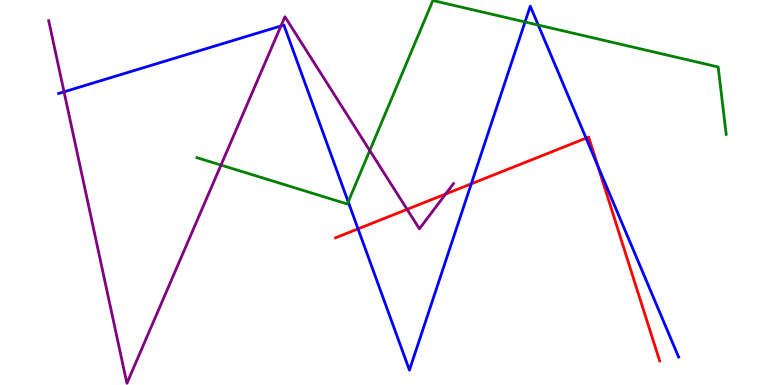[{'lines': ['blue', 'red'], 'intersections': [{'x': 4.62, 'y': 4.06}, {'x': 6.08, 'y': 5.23}, {'x': 7.56, 'y': 6.41}, {'x': 7.71, 'y': 5.69}]}, {'lines': ['green', 'red'], 'intersections': []}, {'lines': ['purple', 'red'], 'intersections': [{'x': 5.25, 'y': 4.56}, {'x': 5.75, 'y': 4.96}]}, {'lines': ['blue', 'green'], 'intersections': [{'x': 4.49, 'y': 4.76}, {'x': 6.77, 'y': 9.43}, {'x': 6.95, 'y': 9.35}]}, {'lines': ['blue', 'purple'], 'intersections': [{'x': 0.826, 'y': 7.61}, {'x': 3.63, 'y': 9.33}]}, {'lines': ['green', 'purple'], 'intersections': [{'x': 2.85, 'y': 5.71}, {'x': 4.77, 'y': 6.09}]}]